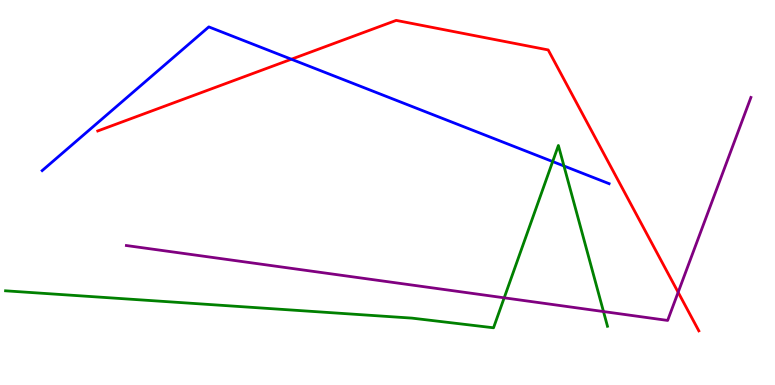[{'lines': ['blue', 'red'], 'intersections': [{'x': 3.76, 'y': 8.46}]}, {'lines': ['green', 'red'], 'intersections': []}, {'lines': ['purple', 'red'], 'intersections': [{'x': 8.75, 'y': 2.41}]}, {'lines': ['blue', 'green'], 'intersections': [{'x': 7.13, 'y': 5.8}, {'x': 7.28, 'y': 5.69}]}, {'lines': ['blue', 'purple'], 'intersections': []}, {'lines': ['green', 'purple'], 'intersections': [{'x': 6.51, 'y': 2.26}, {'x': 7.79, 'y': 1.91}]}]